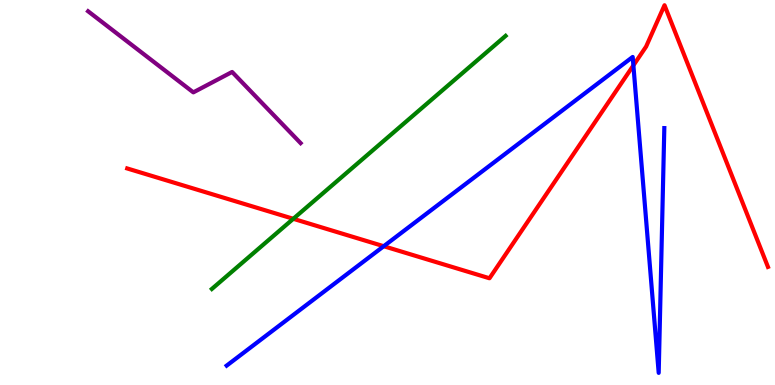[{'lines': ['blue', 'red'], 'intersections': [{'x': 4.95, 'y': 3.6}, {'x': 8.17, 'y': 8.3}]}, {'lines': ['green', 'red'], 'intersections': [{'x': 3.78, 'y': 4.32}]}, {'lines': ['purple', 'red'], 'intersections': []}, {'lines': ['blue', 'green'], 'intersections': []}, {'lines': ['blue', 'purple'], 'intersections': []}, {'lines': ['green', 'purple'], 'intersections': []}]